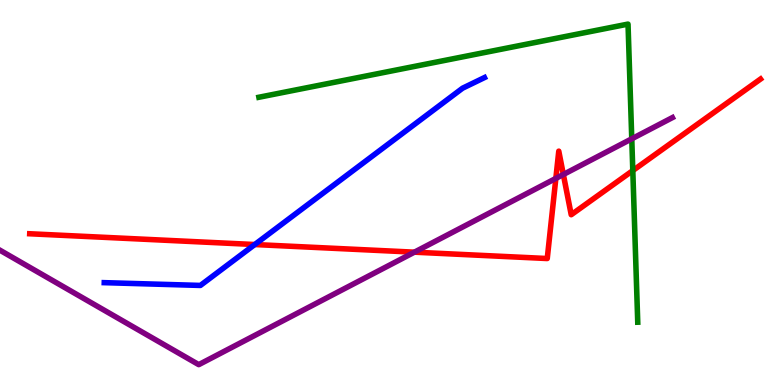[{'lines': ['blue', 'red'], 'intersections': [{'x': 3.29, 'y': 3.65}]}, {'lines': ['green', 'red'], 'intersections': [{'x': 8.17, 'y': 5.57}]}, {'lines': ['purple', 'red'], 'intersections': [{'x': 5.35, 'y': 3.45}, {'x': 7.17, 'y': 5.37}, {'x': 7.27, 'y': 5.47}]}, {'lines': ['blue', 'green'], 'intersections': []}, {'lines': ['blue', 'purple'], 'intersections': []}, {'lines': ['green', 'purple'], 'intersections': [{'x': 8.15, 'y': 6.39}]}]